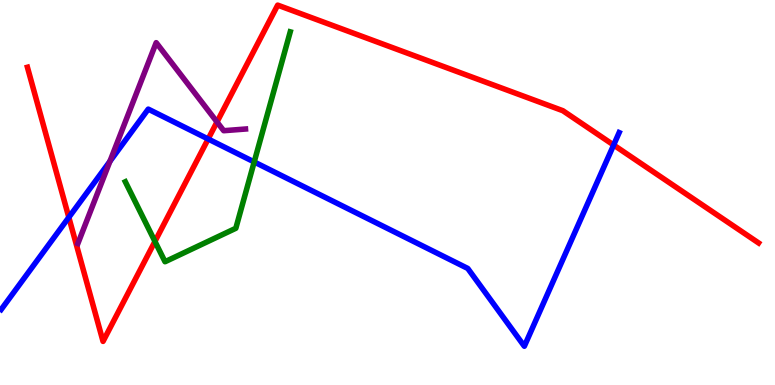[{'lines': ['blue', 'red'], 'intersections': [{'x': 0.888, 'y': 4.35}, {'x': 2.69, 'y': 6.39}, {'x': 7.92, 'y': 6.23}]}, {'lines': ['green', 'red'], 'intersections': [{'x': 2.0, 'y': 3.73}]}, {'lines': ['purple', 'red'], 'intersections': [{'x': 2.8, 'y': 6.83}]}, {'lines': ['blue', 'green'], 'intersections': [{'x': 3.28, 'y': 5.79}]}, {'lines': ['blue', 'purple'], 'intersections': [{'x': 1.42, 'y': 5.81}]}, {'lines': ['green', 'purple'], 'intersections': []}]